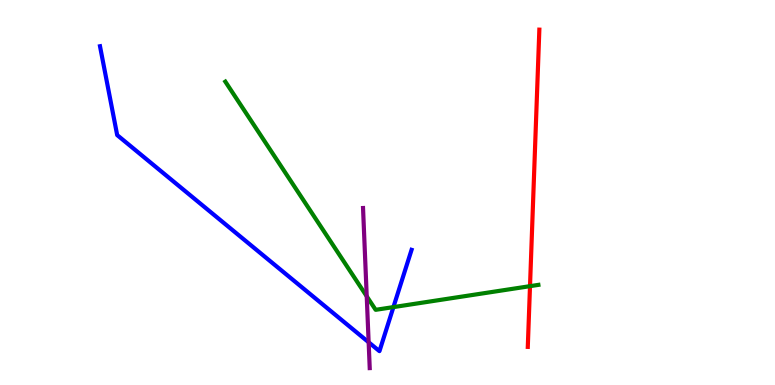[{'lines': ['blue', 'red'], 'intersections': []}, {'lines': ['green', 'red'], 'intersections': [{'x': 6.84, 'y': 2.57}]}, {'lines': ['purple', 'red'], 'intersections': []}, {'lines': ['blue', 'green'], 'intersections': [{'x': 5.08, 'y': 2.02}]}, {'lines': ['blue', 'purple'], 'intersections': [{'x': 4.76, 'y': 1.11}]}, {'lines': ['green', 'purple'], 'intersections': [{'x': 4.73, 'y': 2.3}]}]